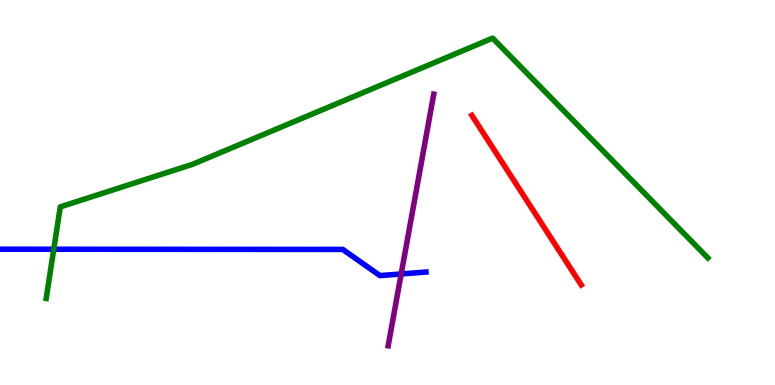[{'lines': ['blue', 'red'], 'intersections': []}, {'lines': ['green', 'red'], 'intersections': []}, {'lines': ['purple', 'red'], 'intersections': []}, {'lines': ['blue', 'green'], 'intersections': [{'x': 0.694, 'y': 3.53}]}, {'lines': ['blue', 'purple'], 'intersections': [{'x': 5.18, 'y': 2.88}]}, {'lines': ['green', 'purple'], 'intersections': []}]